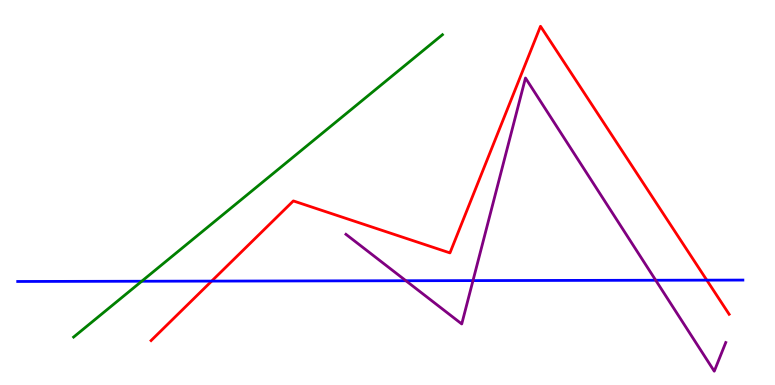[{'lines': ['blue', 'red'], 'intersections': [{'x': 2.73, 'y': 2.7}, {'x': 9.12, 'y': 2.72}]}, {'lines': ['green', 'red'], 'intersections': []}, {'lines': ['purple', 'red'], 'intersections': []}, {'lines': ['blue', 'green'], 'intersections': [{'x': 1.83, 'y': 2.7}]}, {'lines': ['blue', 'purple'], 'intersections': [{'x': 5.24, 'y': 2.71}, {'x': 6.1, 'y': 2.71}, {'x': 8.46, 'y': 2.72}]}, {'lines': ['green', 'purple'], 'intersections': []}]